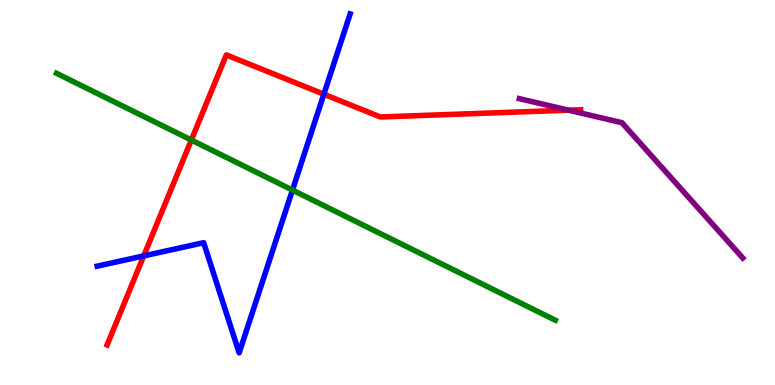[{'lines': ['blue', 'red'], 'intersections': [{'x': 1.85, 'y': 3.35}, {'x': 4.18, 'y': 7.55}]}, {'lines': ['green', 'red'], 'intersections': [{'x': 2.47, 'y': 6.36}]}, {'lines': ['purple', 'red'], 'intersections': [{'x': 7.34, 'y': 7.14}]}, {'lines': ['blue', 'green'], 'intersections': [{'x': 3.77, 'y': 5.06}]}, {'lines': ['blue', 'purple'], 'intersections': []}, {'lines': ['green', 'purple'], 'intersections': []}]